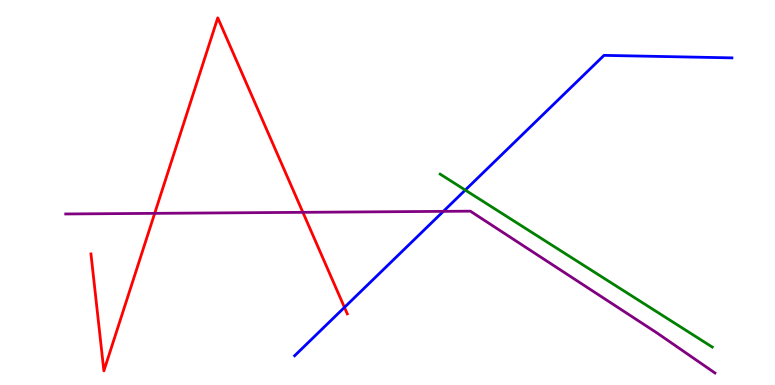[{'lines': ['blue', 'red'], 'intersections': [{'x': 4.44, 'y': 2.02}]}, {'lines': ['green', 'red'], 'intersections': []}, {'lines': ['purple', 'red'], 'intersections': [{'x': 2.0, 'y': 4.46}, {'x': 3.91, 'y': 4.49}]}, {'lines': ['blue', 'green'], 'intersections': [{'x': 6.0, 'y': 5.06}]}, {'lines': ['blue', 'purple'], 'intersections': [{'x': 5.72, 'y': 4.51}]}, {'lines': ['green', 'purple'], 'intersections': []}]